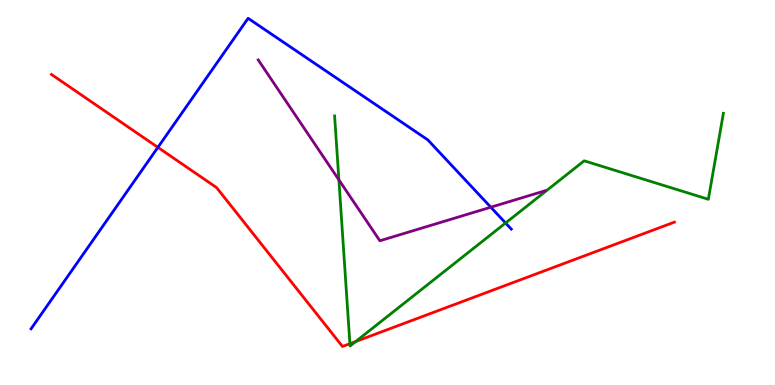[{'lines': ['blue', 'red'], 'intersections': [{'x': 2.04, 'y': 6.17}]}, {'lines': ['green', 'red'], 'intersections': [{'x': 4.51, 'y': 1.07}, {'x': 4.59, 'y': 1.13}]}, {'lines': ['purple', 'red'], 'intersections': []}, {'lines': ['blue', 'green'], 'intersections': [{'x': 6.52, 'y': 4.21}]}, {'lines': ['blue', 'purple'], 'intersections': [{'x': 6.33, 'y': 4.62}]}, {'lines': ['green', 'purple'], 'intersections': [{'x': 4.37, 'y': 5.33}]}]